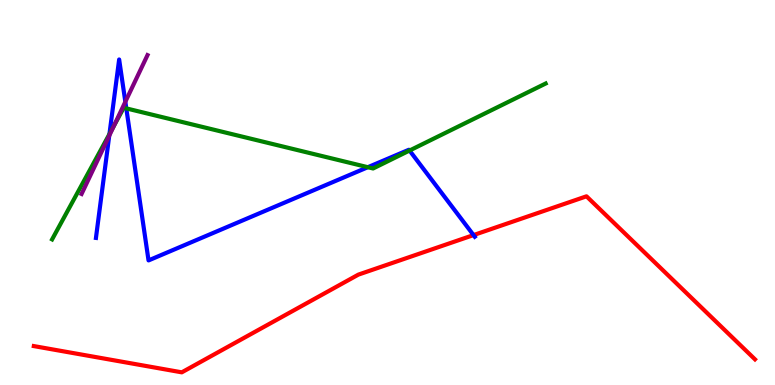[{'lines': ['blue', 'red'], 'intersections': [{'x': 6.11, 'y': 3.89}]}, {'lines': ['green', 'red'], 'intersections': []}, {'lines': ['purple', 'red'], 'intersections': []}, {'lines': ['blue', 'green'], 'intersections': [{'x': 1.41, 'y': 6.52}, {'x': 1.63, 'y': 7.18}, {'x': 4.75, 'y': 5.66}, {'x': 5.28, 'y': 6.09}]}, {'lines': ['blue', 'purple'], 'intersections': [{'x': 1.41, 'y': 6.48}, {'x': 1.62, 'y': 7.36}]}, {'lines': ['green', 'purple'], 'intersections': [{'x': 1.47, 'y': 6.73}]}]